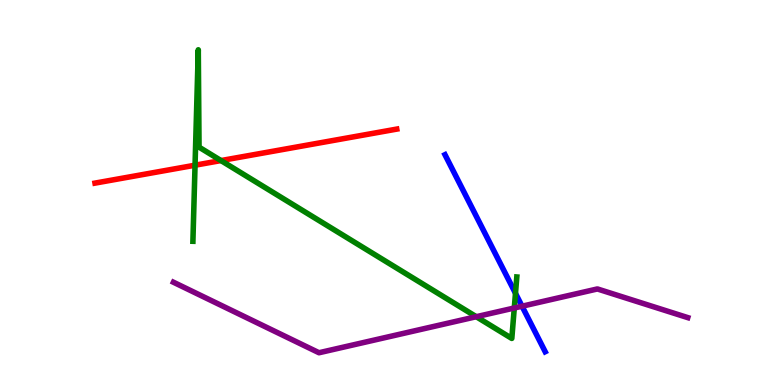[{'lines': ['blue', 'red'], 'intersections': []}, {'lines': ['green', 'red'], 'intersections': [{'x': 2.52, 'y': 5.71}, {'x': 2.85, 'y': 5.83}]}, {'lines': ['purple', 'red'], 'intersections': []}, {'lines': ['blue', 'green'], 'intersections': [{'x': 6.65, 'y': 2.38}]}, {'lines': ['blue', 'purple'], 'intersections': [{'x': 6.74, 'y': 2.05}]}, {'lines': ['green', 'purple'], 'intersections': [{'x': 6.15, 'y': 1.77}, {'x': 6.64, 'y': 2.0}]}]